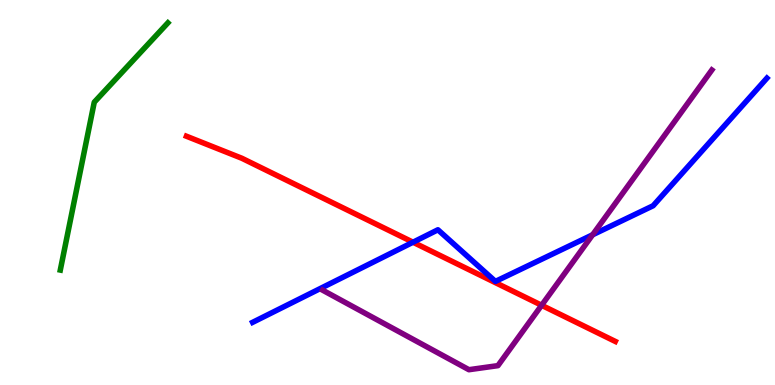[{'lines': ['blue', 'red'], 'intersections': [{'x': 5.33, 'y': 3.71}]}, {'lines': ['green', 'red'], 'intersections': []}, {'lines': ['purple', 'red'], 'intersections': [{'x': 6.99, 'y': 2.07}]}, {'lines': ['blue', 'green'], 'intersections': []}, {'lines': ['blue', 'purple'], 'intersections': [{'x': 7.65, 'y': 3.9}]}, {'lines': ['green', 'purple'], 'intersections': []}]